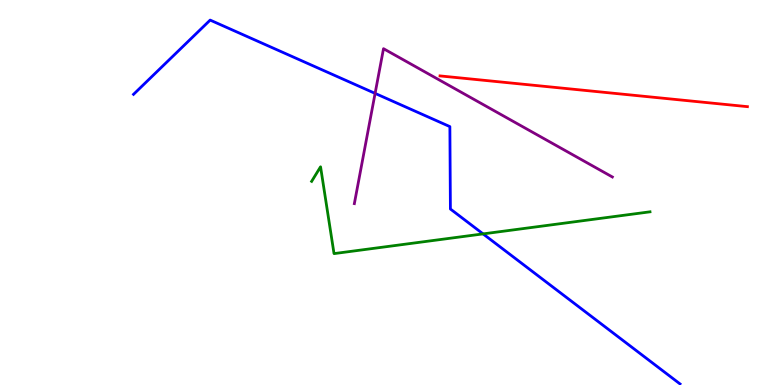[{'lines': ['blue', 'red'], 'intersections': []}, {'lines': ['green', 'red'], 'intersections': []}, {'lines': ['purple', 'red'], 'intersections': []}, {'lines': ['blue', 'green'], 'intersections': [{'x': 6.23, 'y': 3.92}]}, {'lines': ['blue', 'purple'], 'intersections': [{'x': 4.84, 'y': 7.57}]}, {'lines': ['green', 'purple'], 'intersections': []}]